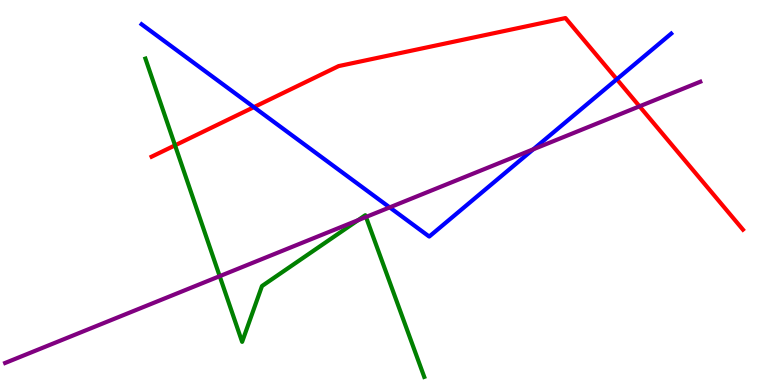[{'lines': ['blue', 'red'], 'intersections': [{'x': 3.28, 'y': 7.22}, {'x': 7.96, 'y': 7.94}]}, {'lines': ['green', 'red'], 'intersections': [{'x': 2.26, 'y': 6.22}]}, {'lines': ['purple', 'red'], 'intersections': [{'x': 8.25, 'y': 7.24}]}, {'lines': ['blue', 'green'], 'intersections': []}, {'lines': ['blue', 'purple'], 'intersections': [{'x': 5.03, 'y': 4.61}, {'x': 6.88, 'y': 6.12}]}, {'lines': ['green', 'purple'], 'intersections': [{'x': 2.83, 'y': 2.83}, {'x': 4.62, 'y': 4.28}, {'x': 4.72, 'y': 4.36}]}]